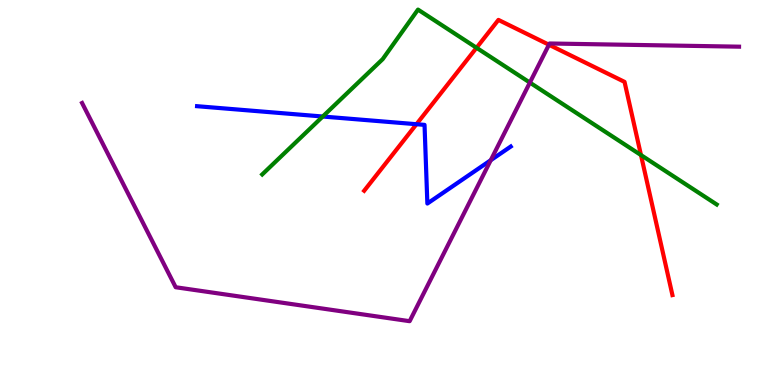[{'lines': ['blue', 'red'], 'intersections': [{'x': 5.37, 'y': 6.77}]}, {'lines': ['green', 'red'], 'intersections': [{'x': 6.15, 'y': 8.76}, {'x': 8.27, 'y': 5.97}]}, {'lines': ['purple', 'red'], 'intersections': [{'x': 7.08, 'y': 8.84}]}, {'lines': ['blue', 'green'], 'intersections': [{'x': 4.16, 'y': 6.97}]}, {'lines': ['blue', 'purple'], 'intersections': [{'x': 6.33, 'y': 5.84}]}, {'lines': ['green', 'purple'], 'intersections': [{'x': 6.84, 'y': 7.85}]}]